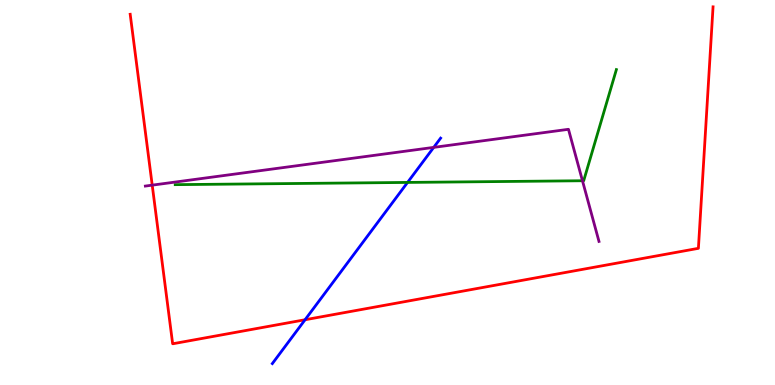[{'lines': ['blue', 'red'], 'intersections': [{'x': 3.94, 'y': 1.69}]}, {'lines': ['green', 'red'], 'intersections': []}, {'lines': ['purple', 'red'], 'intersections': [{'x': 1.96, 'y': 5.19}]}, {'lines': ['blue', 'green'], 'intersections': [{'x': 5.26, 'y': 5.26}]}, {'lines': ['blue', 'purple'], 'intersections': [{'x': 5.6, 'y': 6.17}]}, {'lines': ['green', 'purple'], 'intersections': [{'x': 7.52, 'y': 5.31}]}]